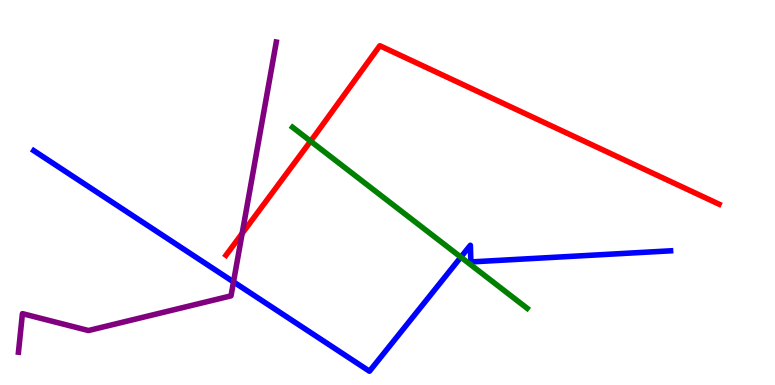[{'lines': ['blue', 'red'], 'intersections': []}, {'lines': ['green', 'red'], 'intersections': [{'x': 4.01, 'y': 6.33}]}, {'lines': ['purple', 'red'], 'intersections': [{'x': 3.12, 'y': 3.94}]}, {'lines': ['blue', 'green'], 'intersections': [{'x': 5.95, 'y': 3.32}]}, {'lines': ['blue', 'purple'], 'intersections': [{'x': 3.01, 'y': 2.68}]}, {'lines': ['green', 'purple'], 'intersections': []}]